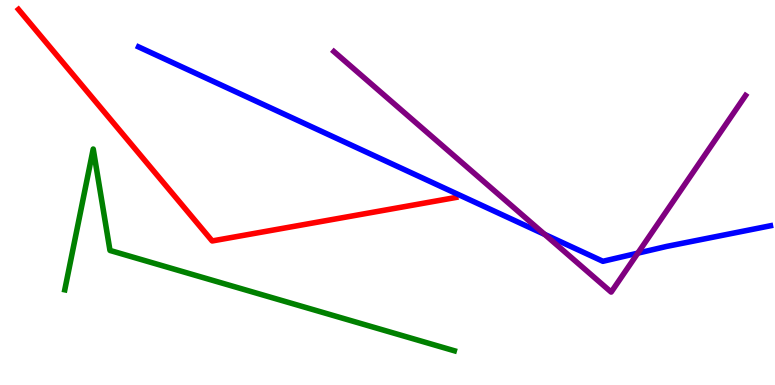[{'lines': ['blue', 'red'], 'intersections': []}, {'lines': ['green', 'red'], 'intersections': []}, {'lines': ['purple', 'red'], 'intersections': []}, {'lines': ['blue', 'green'], 'intersections': []}, {'lines': ['blue', 'purple'], 'intersections': [{'x': 7.03, 'y': 3.91}, {'x': 8.23, 'y': 3.42}]}, {'lines': ['green', 'purple'], 'intersections': []}]